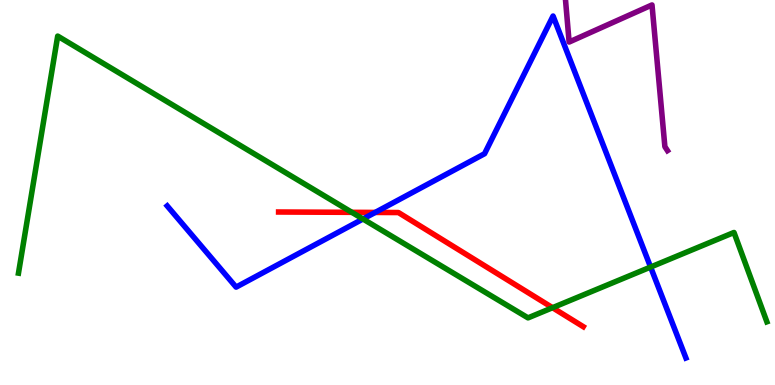[{'lines': ['blue', 'red'], 'intersections': [{'x': 4.84, 'y': 4.48}]}, {'lines': ['green', 'red'], 'intersections': [{'x': 4.54, 'y': 4.48}, {'x': 7.13, 'y': 2.01}]}, {'lines': ['purple', 'red'], 'intersections': []}, {'lines': ['blue', 'green'], 'intersections': [{'x': 4.68, 'y': 4.31}, {'x': 8.39, 'y': 3.06}]}, {'lines': ['blue', 'purple'], 'intersections': []}, {'lines': ['green', 'purple'], 'intersections': []}]